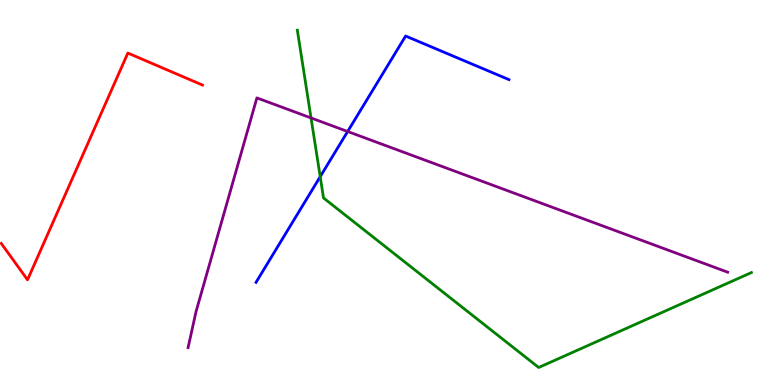[{'lines': ['blue', 'red'], 'intersections': []}, {'lines': ['green', 'red'], 'intersections': []}, {'lines': ['purple', 'red'], 'intersections': []}, {'lines': ['blue', 'green'], 'intersections': [{'x': 4.13, 'y': 5.41}]}, {'lines': ['blue', 'purple'], 'intersections': [{'x': 4.49, 'y': 6.58}]}, {'lines': ['green', 'purple'], 'intersections': [{'x': 4.01, 'y': 6.94}]}]